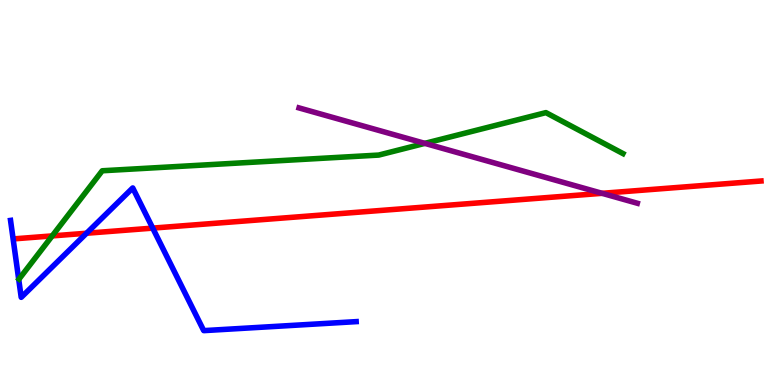[{'lines': ['blue', 'red'], 'intersections': [{'x': 1.12, 'y': 3.94}, {'x': 1.97, 'y': 4.07}]}, {'lines': ['green', 'red'], 'intersections': [{'x': 0.674, 'y': 3.87}]}, {'lines': ['purple', 'red'], 'intersections': [{'x': 7.77, 'y': 4.98}]}, {'lines': ['blue', 'green'], 'intersections': []}, {'lines': ['blue', 'purple'], 'intersections': []}, {'lines': ['green', 'purple'], 'intersections': [{'x': 5.48, 'y': 6.28}]}]